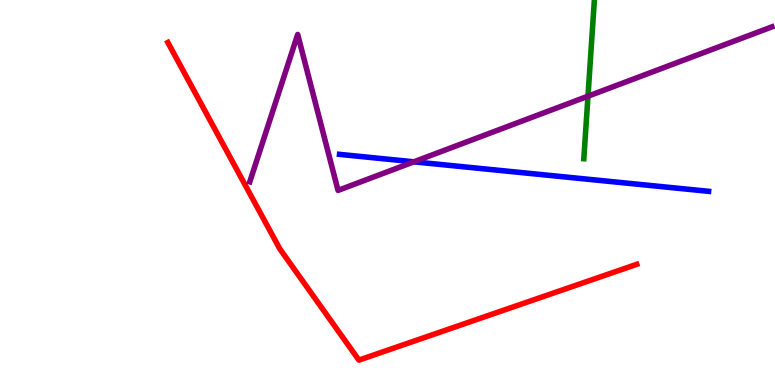[{'lines': ['blue', 'red'], 'intersections': []}, {'lines': ['green', 'red'], 'intersections': []}, {'lines': ['purple', 'red'], 'intersections': []}, {'lines': ['blue', 'green'], 'intersections': []}, {'lines': ['blue', 'purple'], 'intersections': [{'x': 5.34, 'y': 5.8}]}, {'lines': ['green', 'purple'], 'intersections': [{'x': 7.59, 'y': 7.5}]}]